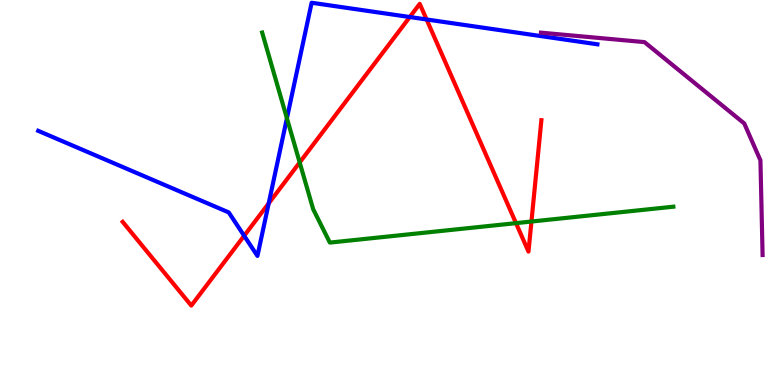[{'lines': ['blue', 'red'], 'intersections': [{'x': 3.15, 'y': 3.88}, {'x': 3.47, 'y': 4.72}, {'x': 5.29, 'y': 9.56}, {'x': 5.5, 'y': 9.49}]}, {'lines': ['green', 'red'], 'intersections': [{'x': 3.87, 'y': 5.78}, {'x': 6.66, 'y': 4.2}, {'x': 6.86, 'y': 4.25}]}, {'lines': ['purple', 'red'], 'intersections': []}, {'lines': ['blue', 'green'], 'intersections': [{'x': 3.7, 'y': 6.93}]}, {'lines': ['blue', 'purple'], 'intersections': []}, {'lines': ['green', 'purple'], 'intersections': []}]